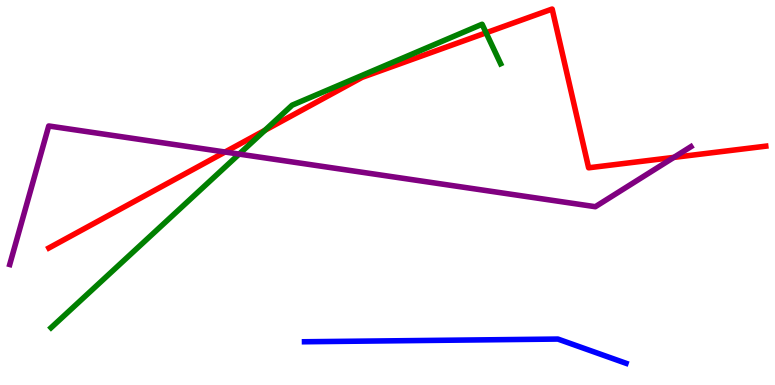[{'lines': ['blue', 'red'], 'intersections': []}, {'lines': ['green', 'red'], 'intersections': [{'x': 3.42, 'y': 6.62}, {'x': 6.27, 'y': 9.15}]}, {'lines': ['purple', 'red'], 'intersections': [{'x': 2.9, 'y': 6.05}, {'x': 8.69, 'y': 5.91}]}, {'lines': ['blue', 'green'], 'intersections': []}, {'lines': ['blue', 'purple'], 'intersections': []}, {'lines': ['green', 'purple'], 'intersections': [{'x': 3.09, 'y': 6.0}]}]